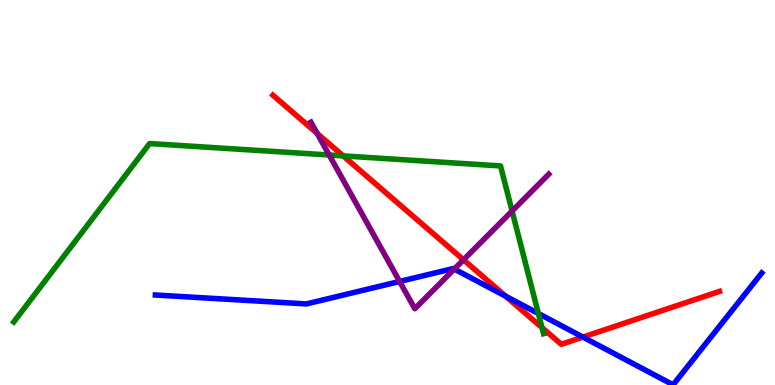[{'lines': ['blue', 'red'], 'intersections': [{'x': 6.52, 'y': 2.31}, {'x': 7.52, 'y': 1.24}]}, {'lines': ['green', 'red'], 'intersections': [{'x': 4.43, 'y': 5.95}, {'x': 6.99, 'y': 1.49}]}, {'lines': ['purple', 'red'], 'intersections': [{'x': 4.09, 'y': 6.53}, {'x': 5.98, 'y': 3.25}]}, {'lines': ['blue', 'green'], 'intersections': [{'x': 6.95, 'y': 1.86}]}, {'lines': ['blue', 'purple'], 'intersections': [{'x': 5.16, 'y': 2.69}, {'x': 5.86, 'y': 3.01}]}, {'lines': ['green', 'purple'], 'intersections': [{'x': 4.25, 'y': 5.97}, {'x': 6.61, 'y': 4.52}]}]